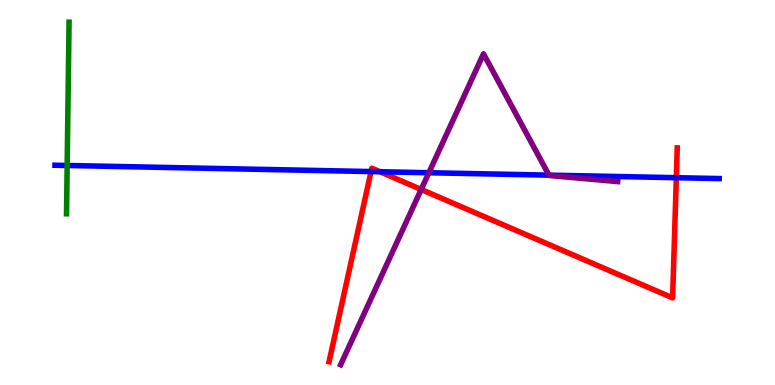[{'lines': ['blue', 'red'], 'intersections': [{'x': 4.79, 'y': 5.54}, {'x': 4.9, 'y': 5.54}, {'x': 8.73, 'y': 5.38}]}, {'lines': ['green', 'red'], 'intersections': []}, {'lines': ['purple', 'red'], 'intersections': [{'x': 5.43, 'y': 5.08}]}, {'lines': ['blue', 'green'], 'intersections': [{'x': 0.867, 'y': 5.7}]}, {'lines': ['blue', 'purple'], 'intersections': [{'x': 5.53, 'y': 5.51}, {'x': 7.08, 'y': 5.45}]}, {'lines': ['green', 'purple'], 'intersections': []}]